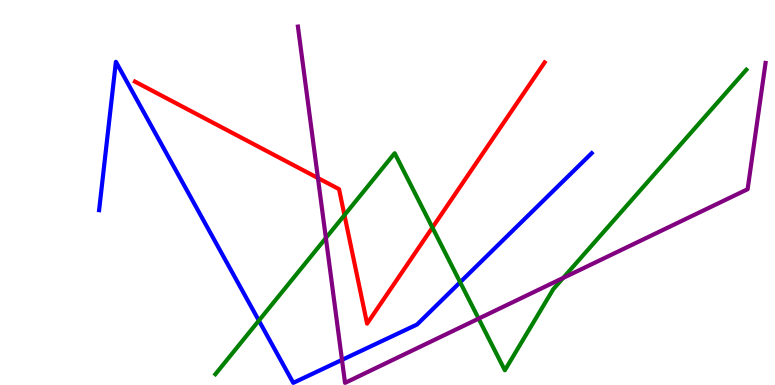[{'lines': ['blue', 'red'], 'intersections': []}, {'lines': ['green', 'red'], 'intersections': [{'x': 4.44, 'y': 4.41}, {'x': 5.58, 'y': 4.09}]}, {'lines': ['purple', 'red'], 'intersections': [{'x': 4.1, 'y': 5.38}]}, {'lines': ['blue', 'green'], 'intersections': [{'x': 3.34, 'y': 1.67}, {'x': 5.94, 'y': 2.67}]}, {'lines': ['blue', 'purple'], 'intersections': [{'x': 4.41, 'y': 0.652}]}, {'lines': ['green', 'purple'], 'intersections': [{'x': 4.2, 'y': 3.82}, {'x': 6.18, 'y': 1.72}, {'x': 7.27, 'y': 2.78}]}]